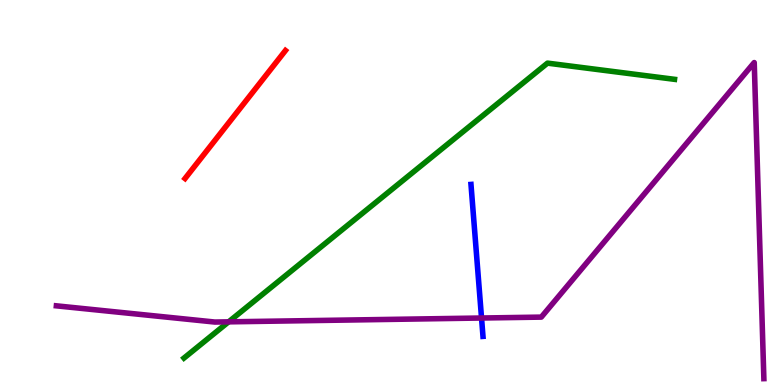[{'lines': ['blue', 'red'], 'intersections': []}, {'lines': ['green', 'red'], 'intersections': []}, {'lines': ['purple', 'red'], 'intersections': []}, {'lines': ['blue', 'green'], 'intersections': []}, {'lines': ['blue', 'purple'], 'intersections': [{'x': 6.21, 'y': 1.74}]}, {'lines': ['green', 'purple'], 'intersections': [{'x': 2.95, 'y': 1.64}]}]